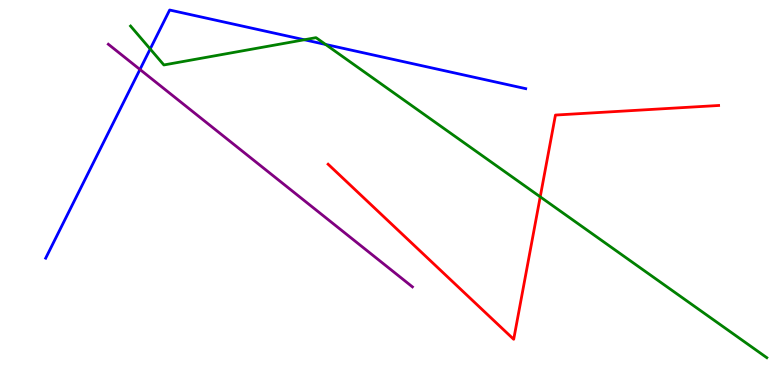[{'lines': ['blue', 'red'], 'intersections': []}, {'lines': ['green', 'red'], 'intersections': [{'x': 6.97, 'y': 4.89}]}, {'lines': ['purple', 'red'], 'intersections': []}, {'lines': ['blue', 'green'], 'intersections': [{'x': 1.94, 'y': 8.73}, {'x': 3.93, 'y': 8.97}, {'x': 4.2, 'y': 8.85}]}, {'lines': ['blue', 'purple'], 'intersections': [{'x': 1.81, 'y': 8.2}]}, {'lines': ['green', 'purple'], 'intersections': []}]